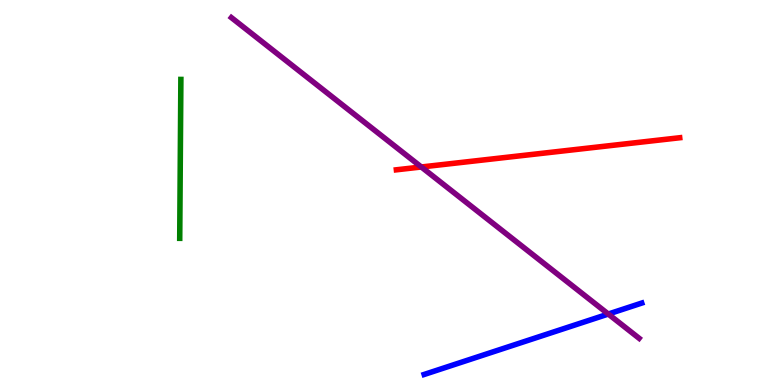[{'lines': ['blue', 'red'], 'intersections': []}, {'lines': ['green', 'red'], 'intersections': []}, {'lines': ['purple', 'red'], 'intersections': [{'x': 5.44, 'y': 5.66}]}, {'lines': ['blue', 'green'], 'intersections': []}, {'lines': ['blue', 'purple'], 'intersections': [{'x': 7.85, 'y': 1.84}]}, {'lines': ['green', 'purple'], 'intersections': []}]